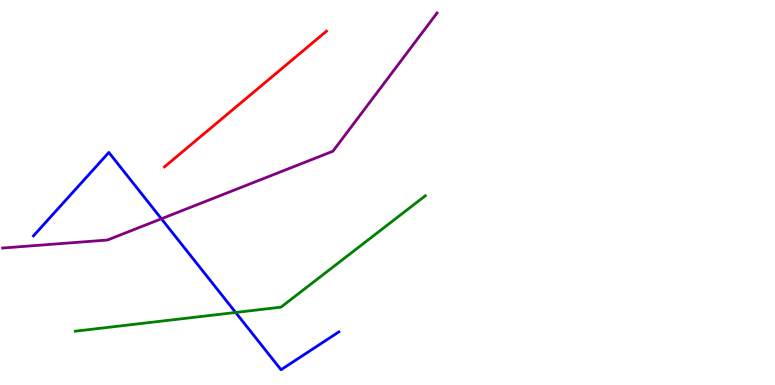[{'lines': ['blue', 'red'], 'intersections': []}, {'lines': ['green', 'red'], 'intersections': []}, {'lines': ['purple', 'red'], 'intersections': []}, {'lines': ['blue', 'green'], 'intersections': [{'x': 3.04, 'y': 1.88}]}, {'lines': ['blue', 'purple'], 'intersections': [{'x': 2.08, 'y': 4.32}]}, {'lines': ['green', 'purple'], 'intersections': []}]